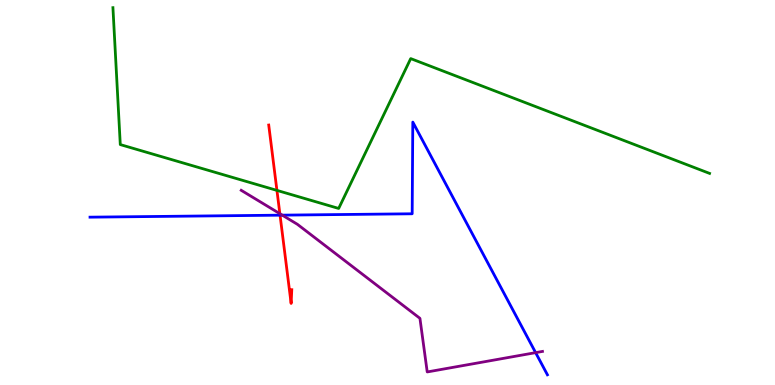[{'lines': ['blue', 'red'], 'intersections': [{'x': 3.61, 'y': 4.41}]}, {'lines': ['green', 'red'], 'intersections': [{'x': 3.57, 'y': 5.05}]}, {'lines': ['purple', 'red'], 'intersections': [{'x': 3.61, 'y': 4.45}]}, {'lines': ['blue', 'green'], 'intersections': []}, {'lines': ['blue', 'purple'], 'intersections': [{'x': 3.64, 'y': 4.41}, {'x': 6.91, 'y': 0.841}]}, {'lines': ['green', 'purple'], 'intersections': []}]